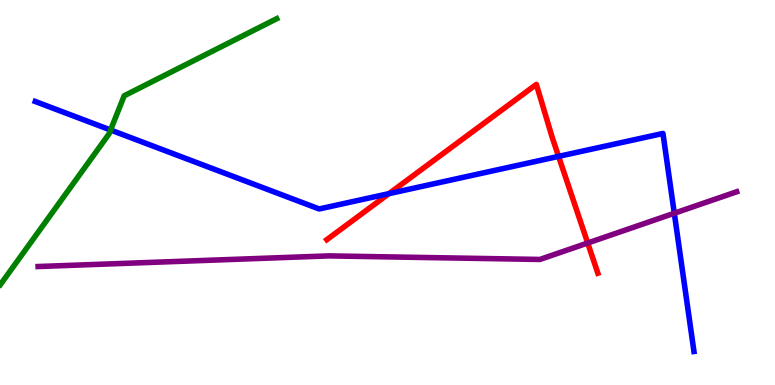[{'lines': ['blue', 'red'], 'intersections': [{'x': 5.02, 'y': 4.97}, {'x': 7.21, 'y': 5.94}]}, {'lines': ['green', 'red'], 'intersections': []}, {'lines': ['purple', 'red'], 'intersections': [{'x': 7.58, 'y': 3.69}]}, {'lines': ['blue', 'green'], 'intersections': [{'x': 1.43, 'y': 6.62}]}, {'lines': ['blue', 'purple'], 'intersections': [{'x': 8.7, 'y': 4.46}]}, {'lines': ['green', 'purple'], 'intersections': []}]